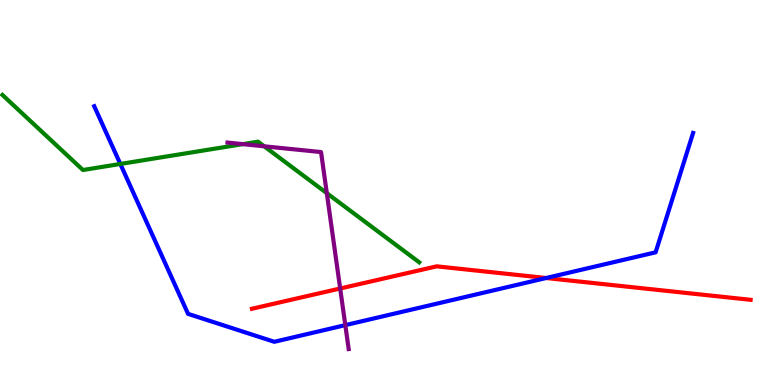[{'lines': ['blue', 'red'], 'intersections': [{'x': 7.05, 'y': 2.78}]}, {'lines': ['green', 'red'], 'intersections': []}, {'lines': ['purple', 'red'], 'intersections': [{'x': 4.39, 'y': 2.51}]}, {'lines': ['blue', 'green'], 'intersections': [{'x': 1.55, 'y': 5.74}]}, {'lines': ['blue', 'purple'], 'intersections': [{'x': 4.46, 'y': 1.56}]}, {'lines': ['green', 'purple'], 'intersections': [{'x': 3.13, 'y': 6.26}, {'x': 3.41, 'y': 6.2}, {'x': 4.22, 'y': 4.98}]}]